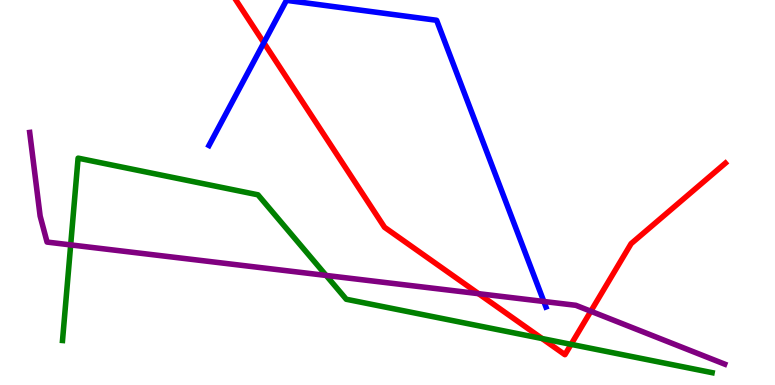[{'lines': ['blue', 'red'], 'intersections': [{'x': 3.4, 'y': 8.89}]}, {'lines': ['green', 'red'], 'intersections': [{'x': 6.99, 'y': 1.21}, {'x': 7.37, 'y': 1.06}]}, {'lines': ['purple', 'red'], 'intersections': [{'x': 6.17, 'y': 2.37}, {'x': 7.62, 'y': 1.92}]}, {'lines': ['blue', 'green'], 'intersections': []}, {'lines': ['blue', 'purple'], 'intersections': [{'x': 7.02, 'y': 2.17}]}, {'lines': ['green', 'purple'], 'intersections': [{'x': 0.912, 'y': 3.64}, {'x': 4.21, 'y': 2.85}]}]